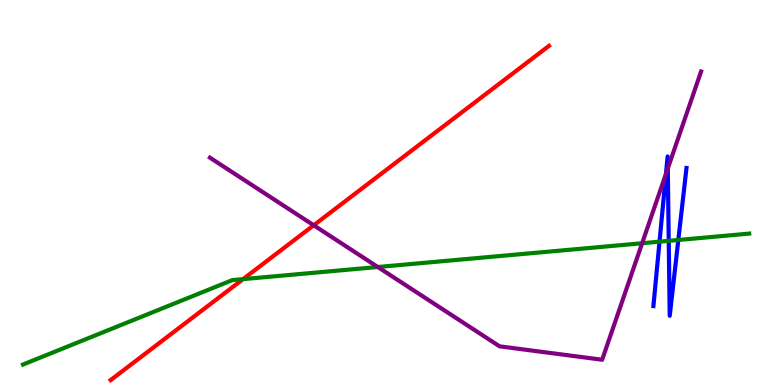[{'lines': ['blue', 'red'], 'intersections': []}, {'lines': ['green', 'red'], 'intersections': [{'x': 3.14, 'y': 2.75}]}, {'lines': ['purple', 'red'], 'intersections': [{'x': 4.05, 'y': 4.15}]}, {'lines': ['blue', 'green'], 'intersections': [{'x': 8.51, 'y': 3.72}, {'x': 8.63, 'y': 3.74}, {'x': 8.75, 'y': 3.77}]}, {'lines': ['blue', 'purple'], 'intersections': [{'x': 8.59, 'y': 5.49}, {'x': 8.62, 'y': 5.62}]}, {'lines': ['green', 'purple'], 'intersections': [{'x': 4.87, 'y': 3.06}, {'x': 8.29, 'y': 3.68}]}]